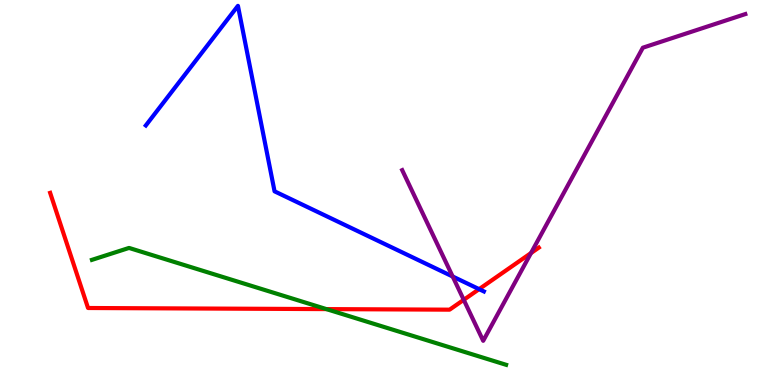[{'lines': ['blue', 'red'], 'intersections': [{'x': 6.18, 'y': 2.49}]}, {'lines': ['green', 'red'], 'intersections': [{'x': 4.21, 'y': 1.97}]}, {'lines': ['purple', 'red'], 'intersections': [{'x': 5.98, 'y': 2.21}, {'x': 6.85, 'y': 3.43}]}, {'lines': ['blue', 'green'], 'intersections': []}, {'lines': ['blue', 'purple'], 'intersections': [{'x': 5.84, 'y': 2.82}]}, {'lines': ['green', 'purple'], 'intersections': []}]